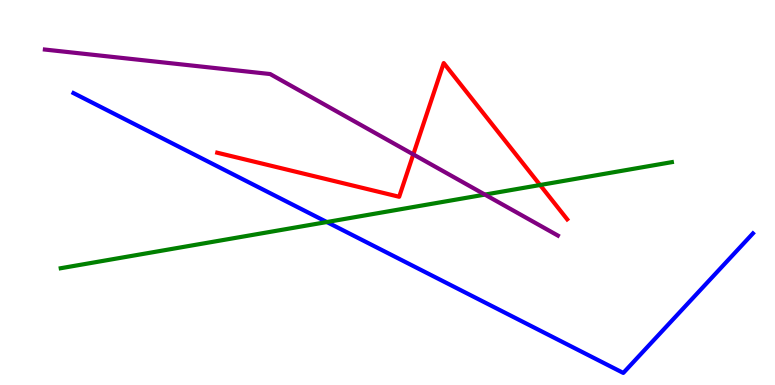[{'lines': ['blue', 'red'], 'intersections': []}, {'lines': ['green', 'red'], 'intersections': [{'x': 6.97, 'y': 5.19}]}, {'lines': ['purple', 'red'], 'intersections': [{'x': 5.33, 'y': 5.99}]}, {'lines': ['blue', 'green'], 'intersections': [{'x': 4.22, 'y': 4.23}]}, {'lines': ['blue', 'purple'], 'intersections': []}, {'lines': ['green', 'purple'], 'intersections': [{'x': 6.26, 'y': 4.95}]}]